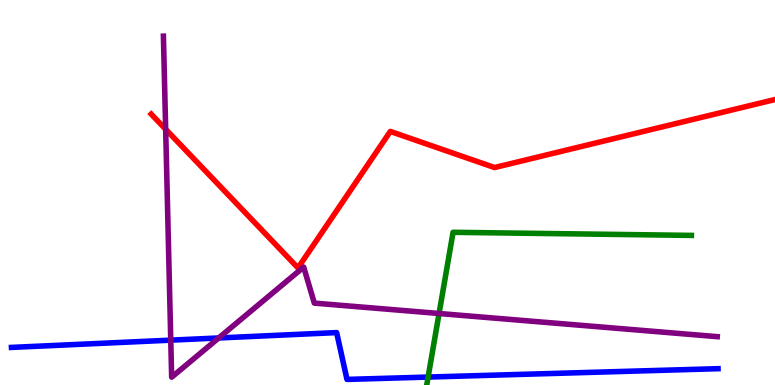[{'lines': ['blue', 'red'], 'intersections': []}, {'lines': ['green', 'red'], 'intersections': []}, {'lines': ['purple', 'red'], 'intersections': [{'x': 2.14, 'y': 6.64}]}, {'lines': ['blue', 'green'], 'intersections': [{'x': 5.52, 'y': 0.206}]}, {'lines': ['blue', 'purple'], 'intersections': [{'x': 2.2, 'y': 1.16}, {'x': 2.82, 'y': 1.22}]}, {'lines': ['green', 'purple'], 'intersections': [{'x': 5.67, 'y': 1.86}]}]